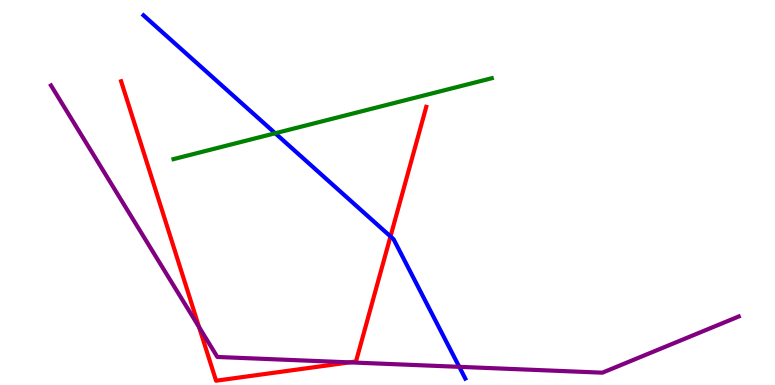[{'lines': ['blue', 'red'], 'intersections': [{'x': 5.04, 'y': 3.86}]}, {'lines': ['green', 'red'], 'intersections': []}, {'lines': ['purple', 'red'], 'intersections': [{'x': 2.57, 'y': 1.5}, {'x': 4.51, 'y': 0.588}]}, {'lines': ['blue', 'green'], 'intersections': [{'x': 3.55, 'y': 6.54}]}, {'lines': ['blue', 'purple'], 'intersections': [{'x': 5.93, 'y': 0.472}]}, {'lines': ['green', 'purple'], 'intersections': []}]